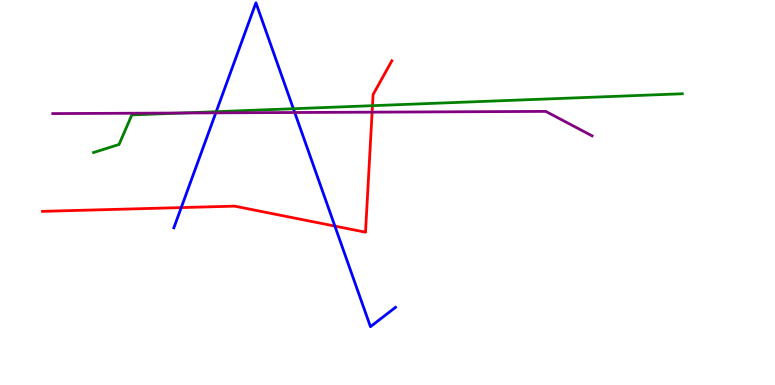[{'lines': ['blue', 'red'], 'intersections': [{'x': 2.34, 'y': 4.61}, {'x': 4.32, 'y': 4.13}]}, {'lines': ['green', 'red'], 'intersections': [{'x': 4.81, 'y': 7.26}]}, {'lines': ['purple', 'red'], 'intersections': [{'x': 4.8, 'y': 7.09}]}, {'lines': ['blue', 'green'], 'intersections': [{'x': 2.79, 'y': 7.1}, {'x': 3.79, 'y': 7.18}]}, {'lines': ['blue', 'purple'], 'intersections': [{'x': 2.78, 'y': 7.07}, {'x': 3.8, 'y': 7.08}]}, {'lines': ['green', 'purple'], 'intersections': [{'x': 2.35, 'y': 7.06}]}]